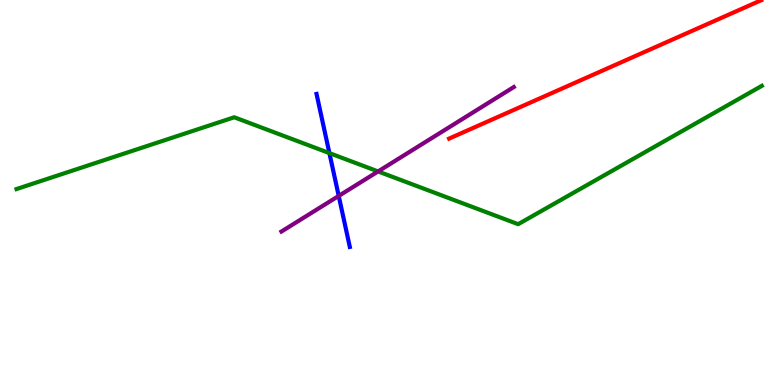[{'lines': ['blue', 'red'], 'intersections': []}, {'lines': ['green', 'red'], 'intersections': []}, {'lines': ['purple', 'red'], 'intersections': []}, {'lines': ['blue', 'green'], 'intersections': [{'x': 4.25, 'y': 6.02}]}, {'lines': ['blue', 'purple'], 'intersections': [{'x': 4.37, 'y': 4.91}]}, {'lines': ['green', 'purple'], 'intersections': [{'x': 4.88, 'y': 5.55}]}]